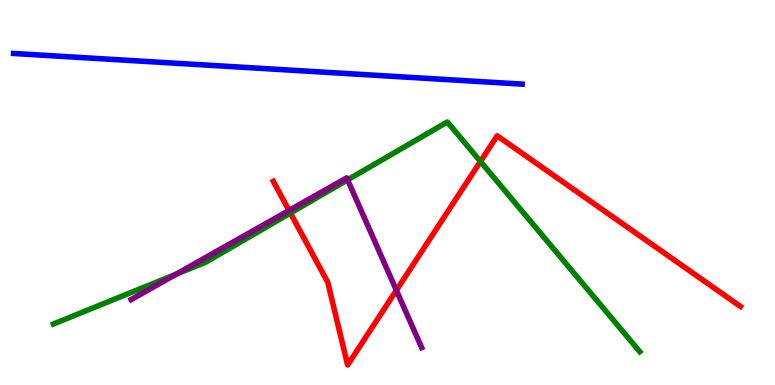[{'lines': ['blue', 'red'], 'intersections': []}, {'lines': ['green', 'red'], 'intersections': [{'x': 3.75, 'y': 4.47}, {'x': 6.2, 'y': 5.81}]}, {'lines': ['purple', 'red'], 'intersections': [{'x': 3.73, 'y': 4.53}, {'x': 5.11, 'y': 2.46}]}, {'lines': ['blue', 'green'], 'intersections': []}, {'lines': ['blue', 'purple'], 'intersections': []}, {'lines': ['green', 'purple'], 'intersections': [{'x': 2.27, 'y': 2.88}, {'x': 4.49, 'y': 5.33}]}]